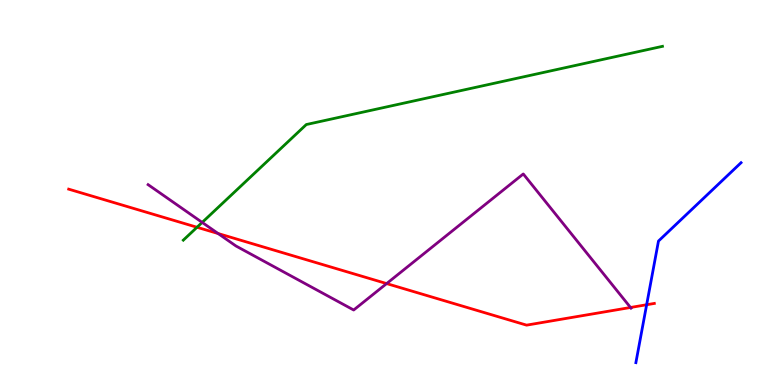[{'lines': ['blue', 'red'], 'intersections': [{'x': 8.34, 'y': 2.08}]}, {'lines': ['green', 'red'], 'intersections': [{'x': 2.54, 'y': 4.1}]}, {'lines': ['purple', 'red'], 'intersections': [{'x': 2.81, 'y': 3.93}, {'x': 4.99, 'y': 2.63}, {'x': 8.14, 'y': 2.01}]}, {'lines': ['blue', 'green'], 'intersections': []}, {'lines': ['blue', 'purple'], 'intersections': []}, {'lines': ['green', 'purple'], 'intersections': [{'x': 2.61, 'y': 4.22}]}]